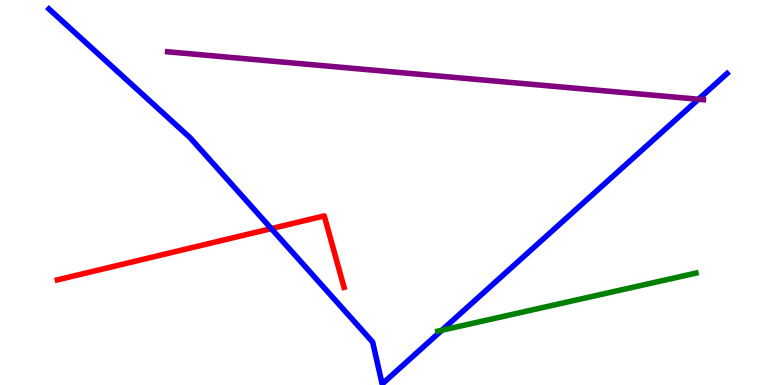[{'lines': ['blue', 'red'], 'intersections': [{'x': 3.5, 'y': 4.06}]}, {'lines': ['green', 'red'], 'intersections': []}, {'lines': ['purple', 'red'], 'intersections': []}, {'lines': ['blue', 'green'], 'intersections': [{'x': 5.7, 'y': 1.42}]}, {'lines': ['blue', 'purple'], 'intersections': [{'x': 9.01, 'y': 7.42}]}, {'lines': ['green', 'purple'], 'intersections': []}]